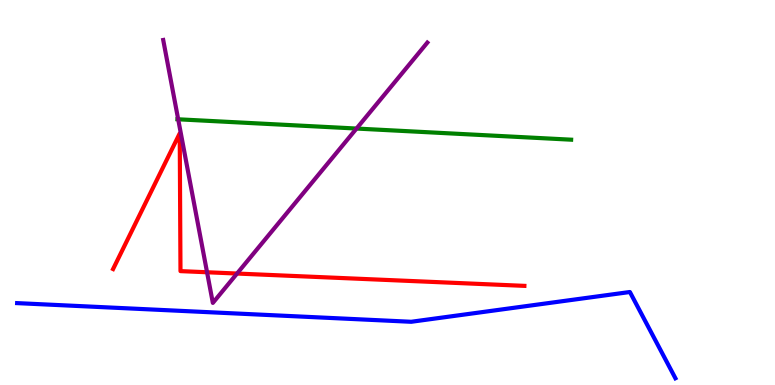[{'lines': ['blue', 'red'], 'intersections': []}, {'lines': ['green', 'red'], 'intersections': []}, {'lines': ['purple', 'red'], 'intersections': [{'x': 2.67, 'y': 2.93}, {'x': 3.06, 'y': 2.89}]}, {'lines': ['blue', 'green'], 'intersections': []}, {'lines': ['blue', 'purple'], 'intersections': []}, {'lines': ['green', 'purple'], 'intersections': [{'x': 2.3, 'y': 6.9}, {'x': 4.6, 'y': 6.66}]}]